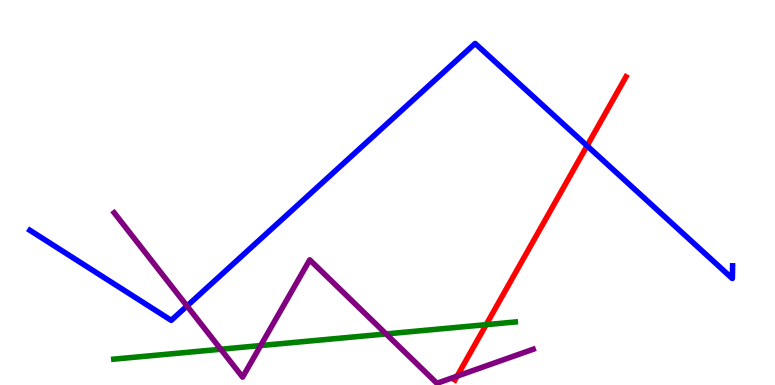[{'lines': ['blue', 'red'], 'intersections': [{'x': 7.58, 'y': 6.21}]}, {'lines': ['green', 'red'], 'intersections': [{'x': 6.27, 'y': 1.57}]}, {'lines': ['purple', 'red'], 'intersections': [{'x': 5.9, 'y': 0.23}]}, {'lines': ['blue', 'green'], 'intersections': []}, {'lines': ['blue', 'purple'], 'intersections': [{'x': 2.41, 'y': 2.05}]}, {'lines': ['green', 'purple'], 'intersections': [{'x': 2.85, 'y': 0.929}, {'x': 3.36, 'y': 1.02}, {'x': 4.98, 'y': 1.33}]}]